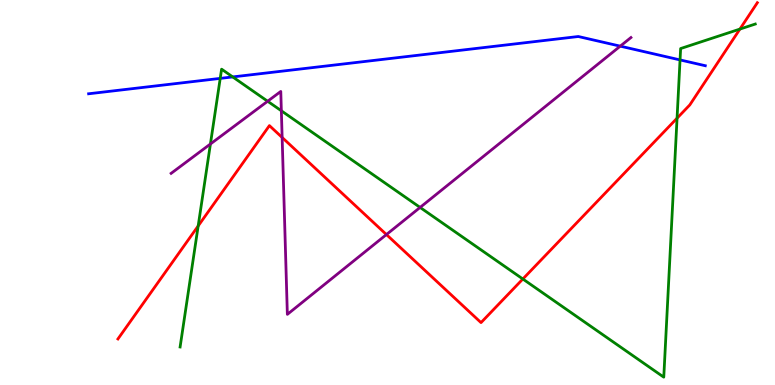[{'lines': ['blue', 'red'], 'intersections': []}, {'lines': ['green', 'red'], 'intersections': [{'x': 2.56, 'y': 4.13}, {'x': 6.75, 'y': 2.75}, {'x': 8.74, 'y': 6.93}, {'x': 9.55, 'y': 9.24}]}, {'lines': ['purple', 'red'], 'intersections': [{'x': 3.64, 'y': 6.43}, {'x': 4.99, 'y': 3.91}]}, {'lines': ['blue', 'green'], 'intersections': [{'x': 2.84, 'y': 7.96}, {'x': 3.0, 'y': 8.0}, {'x': 8.77, 'y': 8.44}]}, {'lines': ['blue', 'purple'], 'intersections': [{'x': 8.0, 'y': 8.8}]}, {'lines': ['green', 'purple'], 'intersections': [{'x': 2.72, 'y': 6.26}, {'x': 3.45, 'y': 7.37}, {'x': 3.63, 'y': 7.12}, {'x': 5.42, 'y': 4.61}]}]